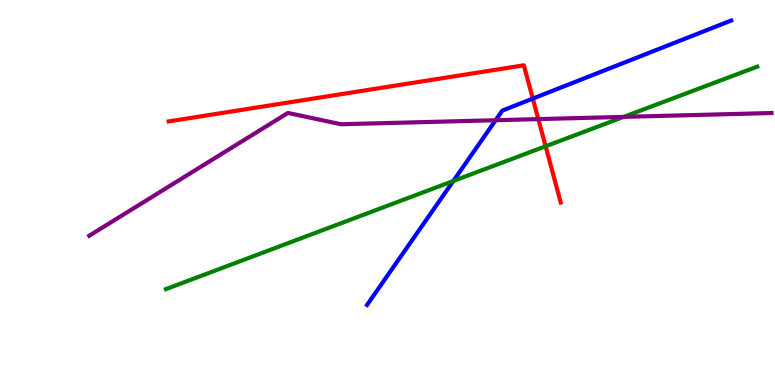[{'lines': ['blue', 'red'], 'intersections': [{'x': 6.87, 'y': 7.44}]}, {'lines': ['green', 'red'], 'intersections': [{'x': 7.04, 'y': 6.2}]}, {'lines': ['purple', 'red'], 'intersections': [{'x': 6.95, 'y': 6.91}]}, {'lines': ['blue', 'green'], 'intersections': [{'x': 5.85, 'y': 5.3}]}, {'lines': ['blue', 'purple'], 'intersections': [{'x': 6.4, 'y': 6.88}]}, {'lines': ['green', 'purple'], 'intersections': [{'x': 8.05, 'y': 6.96}]}]